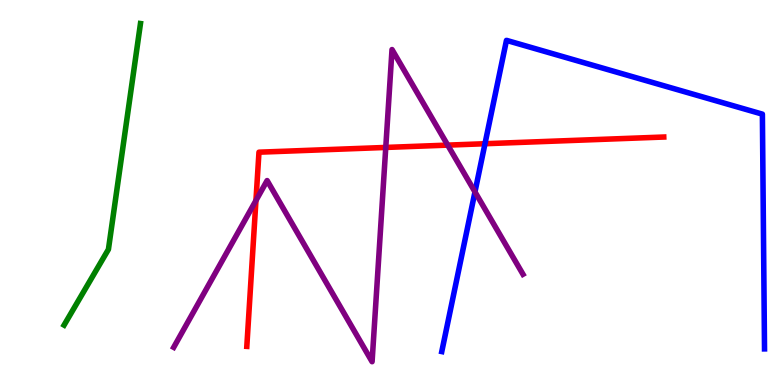[{'lines': ['blue', 'red'], 'intersections': [{'x': 6.26, 'y': 6.27}]}, {'lines': ['green', 'red'], 'intersections': []}, {'lines': ['purple', 'red'], 'intersections': [{'x': 3.3, 'y': 4.79}, {'x': 4.98, 'y': 6.17}, {'x': 5.78, 'y': 6.23}]}, {'lines': ['blue', 'green'], 'intersections': []}, {'lines': ['blue', 'purple'], 'intersections': [{'x': 6.13, 'y': 5.02}]}, {'lines': ['green', 'purple'], 'intersections': []}]